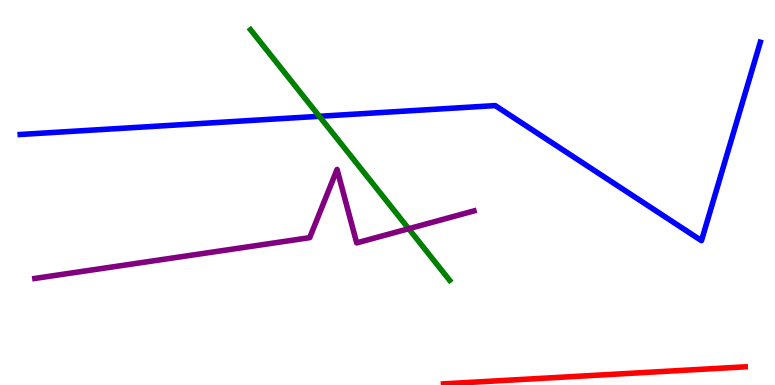[{'lines': ['blue', 'red'], 'intersections': []}, {'lines': ['green', 'red'], 'intersections': []}, {'lines': ['purple', 'red'], 'intersections': []}, {'lines': ['blue', 'green'], 'intersections': [{'x': 4.12, 'y': 6.98}]}, {'lines': ['blue', 'purple'], 'intersections': []}, {'lines': ['green', 'purple'], 'intersections': [{'x': 5.27, 'y': 4.06}]}]